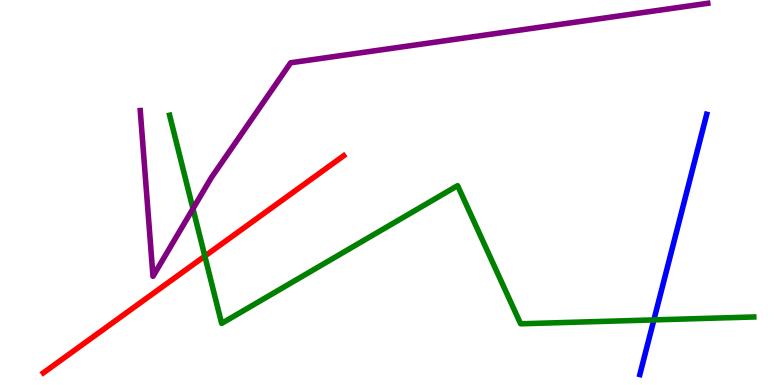[{'lines': ['blue', 'red'], 'intersections': []}, {'lines': ['green', 'red'], 'intersections': [{'x': 2.64, 'y': 3.35}]}, {'lines': ['purple', 'red'], 'intersections': []}, {'lines': ['blue', 'green'], 'intersections': [{'x': 8.44, 'y': 1.69}]}, {'lines': ['blue', 'purple'], 'intersections': []}, {'lines': ['green', 'purple'], 'intersections': [{'x': 2.49, 'y': 4.58}]}]